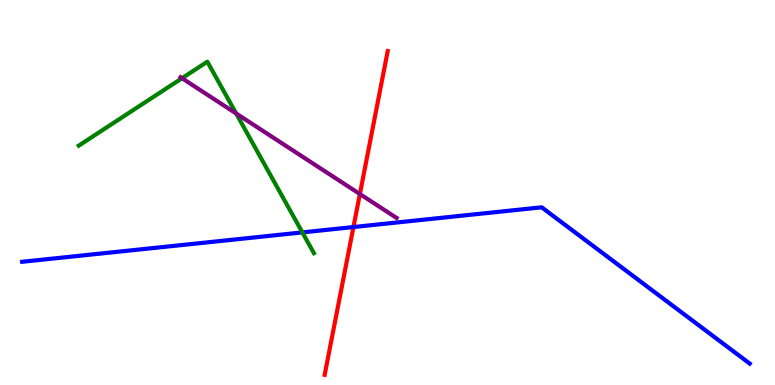[{'lines': ['blue', 'red'], 'intersections': [{'x': 4.56, 'y': 4.1}]}, {'lines': ['green', 'red'], 'intersections': []}, {'lines': ['purple', 'red'], 'intersections': [{'x': 4.64, 'y': 4.96}]}, {'lines': ['blue', 'green'], 'intersections': [{'x': 3.9, 'y': 3.96}]}, {'lines': ['blue', 'purple'], 'intersections': []}, {'lines': ['green', 'purple'], 'intersections': [{'x': 2.35, 'y': 7.97}, {'x': 3.05, 'y': 7.05}]}]